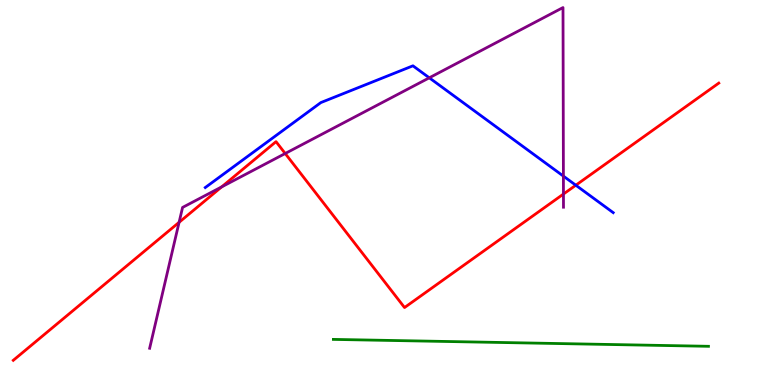[{'lines': ['blue', 'red'], 'intersections': [{'x': 7.43, 'y': 5.19}]}, {'lines': ['green', 'red'], 'intersections': []}, {'lines': ['purple', 'red'], 'intersections': [{'x': 2.31, 'y': 4.23}, {'x': 2.86, 'y': 5.15}, {'x': 3.68, 'y': 6.01}, {'x': 7.27, 'y': 4.96}]}, {'lines': ['blue', 'green'], 'intersections': []}, {'lines': ['blue', 'purple'], 'intersections': [{'x': 5.54, 'y': 7.98}, {'x': 7.27, 'y': 5.43}]}, {'lines': ['green', 'purple'], 'intersections': []}]